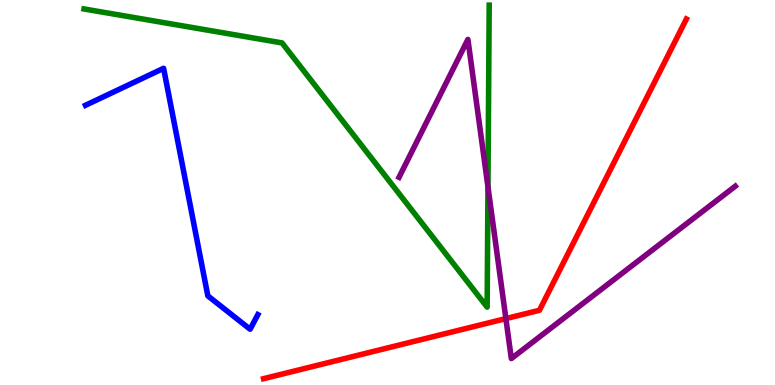[{'lines': ['blue', 'red'], 'intersections': []}, {'lines': ['green', 'red'], 'intersections': []}, {'lines': ['purple', 'red'], 'intersections': [{'x': 6.53, 'y': 1.72}]}, {'lines': ['blue', 'green'], 'intersections': []}, {'lines': ['blue', 'purple'], 'intersections': []}, {'lines': ['green', 'purple'], 'intersections': [{'x': 6.3, 'y': 5.15}]}]